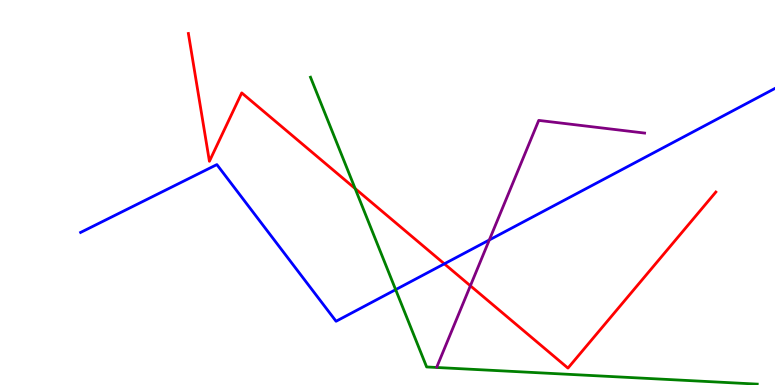[{'lines': ['blue', 'red'], 'intersections': [{'x': 5.73, 'y': 3.15}]}, {'lines': ['green', 'red'], 'intersections': [{'x': 4.58, 'y': 5.1}]}, {'lines': ['purple', 'red'], 'intersections': [{'x': 6.07, 'y': 2.58}]}, {'lines': ['blue', 'green'], 'intersections': [{'x': 5.11, 'y': 2.48}]}, {'lines': ['blue', 'purple'], 'intersections': [{'x': 6.31, 'y': 3.77}]}, {'lines': ['green', 'purple'], 'intersections': []}]